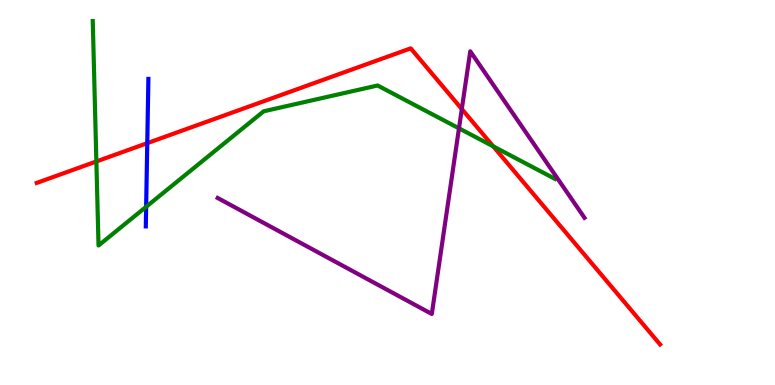[{'lines': ['blue', 'red'], 'intersections': [{'x': 1.9, 'y': 6.28}]}, {'lines': ['green', 'red'], 'intersections': [{'x': 1.24, 'y': 5.81}, {'x': 6.36, 'y': 6.2}]}, {'lines': ['purple', 'red'], 'intersections': [{'x': 5.96, 'y': 7.17}]}, {'lines': ['blue', 'green'], 'intersections': [{'x': 1.89, 'y': 4.63}]}, {'lines': ['blue', 'purple'], 'intersections': []}, {'lines': ['green', 'purple'], 'intersections': [{'x': 5.92, 'y': 6.67}]}]